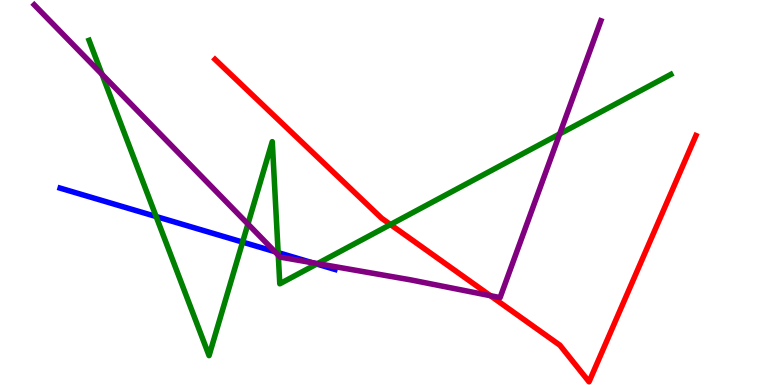[{'lines': ['blue', 'red'], 'intersections': []}, {'lines': ['green', 'red'], 'intersections': [{'x': 5.04, 'y': 4.17}]}, {'lines': ['purple', 'red'], 'intersections': [{'x': 6.33, 'y': 2.32}]}, {'lines': ['blue', 'green'], 'intersections': [{'x': 2.01, 'y': 4.38}, {'x': 3.13, 'y': 3.71}, {'x': 3.59, 'y': 3.44}, {'x': 4.09, 'y': 3.14}]}, {'lines': ['blue', 'purple'], 'intersections': [{'x': 3.55, 'y': 3.46}, {'x': 4.03, 'y': 3.18}]}, {'lines': ['green', 'purple'], 'intersections': [{'x': 1.32, 'y': 8.07}, {'x': 3.2, 'y': 4.18}, {'x': 3.59, 'y': 3.37}, {'x': 4.1, 'y': 3.15}, {'x': 7.22, 'y': 6.52}]}]